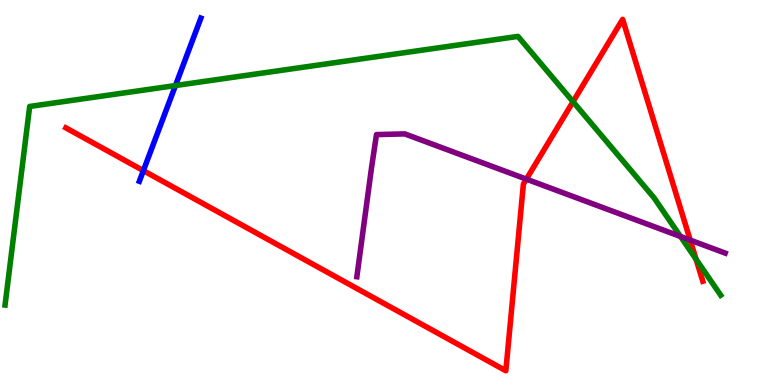[{'lines': ['blue', 'red'], 'intersections': [{'x': 1.85, 'y': 5.57}]}, {'lines': ['green', 'red'], 'intersections': [{'x': 7.39, 'y': 7.36}, {'x': 8.98, 'y': 3.27}]}, {'lines': ['purple', 'red'], 'intersections': [{'x': 6.79, 'y': 5.35}, {'x': 8.91, 'y': 3.76}]}, {'lines': ['blue', 'green'], 'intersections': [{'x': 2.26, 'y': 7.78}]}, {'lines': ['blue', 'purple'], 'intersections': []}, {'lines': ['green', 'purple'], 'intersections': [{'x': 8.78, 'y': 3.86}]}]